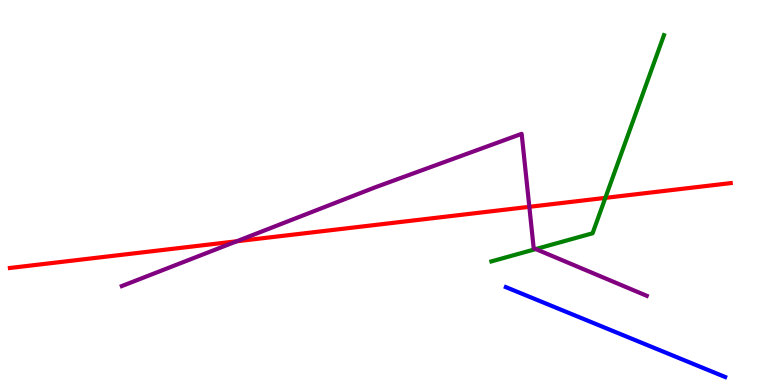[{'lines': ['blue', 'red'], 'intersections': []}, {'lines': ['green', 'red'], 'intersections': [{'x': 7.81, 'y': 4.86}]}, {'lines': ['purple', 'red'], 'intersections': [{'x': 3.05, 'y': 3.73}, {'x': 6.83, 'y': 4.63}]}, {'lines': ['blue', 'green'], 'intersections': []}, {'lines': ['blue', 'purple'], 'intersections': []}, {'lines': ['green', 'purple'], 'intersections': [{'x': 6.91, 'y': 3.53}]}]